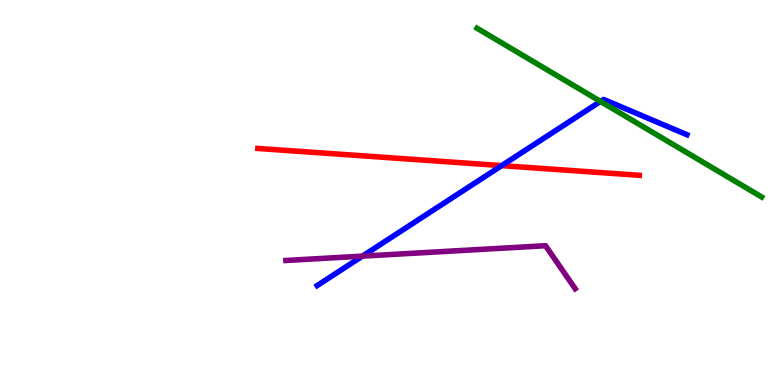[{'lines': ['blue', 'red'], 'intersections': [{'x': 6.47, 'y': 5.7}]}, {'lines': ['green', 'red'], 'intersections': []}, {'lines': ['purple', 'red'], 'intersections': []}, {'lines': ['blue', 'green'], 'intersections': [{'x': 7.75, 'y': 7.37}]}, {'lines': ['blue', 'purple'], 'intersections': [{'x': 4.68, 'y': 3.35}]}, {'lines': ['green', 'purple'], 'intersections': []}]